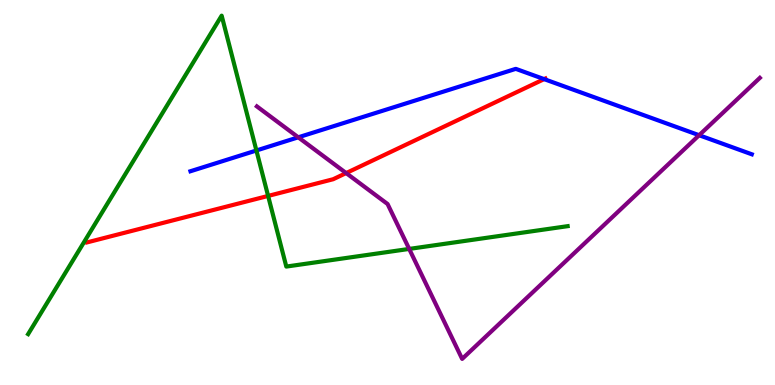[{'lines': ['blue', 'red'], 'intersections': [{'x': 7.02, 'y': 7.94}]}, {'lines': ['green', 'red'], 'intersections': [{'x': 3.46, 'y': 4.91}]}, {'lines': ['purple', 'red'], 'intersections': [{'x': 4.47, 'y': 5.5}]}, {'lines': ['blue', 'green'], 'intersections': [{'x': 3.31, 'y': 6.09}]}, {'lines': ['blue', 'purple'], 'intersections': [{'x': 3.85, 'y': 6.43}, {'x': 9.02, 'y': 6.49}]}, {'lines': ['green', 'purple'], 'intersections': [{'x': 5.28, 'y': 3.53}]}]